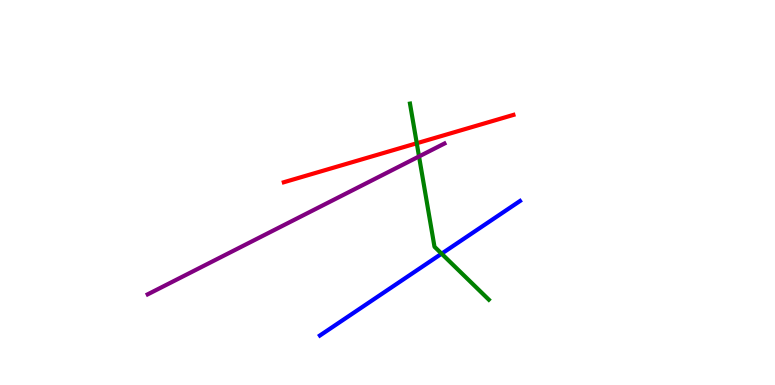[{'lines': ['blue', 'red'], 'intersections': []}, {'lines': ['green', 'red'], 'intersections': [{'x': 5.38, 'y': 6.28}]}, {'lines': ['purple', 'red'], 'intersections': []}, {'lines': ['blue', 'green'], 'intersections': [{'x': 5.7, 'y': 3.41}]}, {'lines': ['blue', 'purple'], 'intersections': []}, {'lines': ['green', 'purple'], 'intersections': [{'x': 5.41, 'y': 5.94}]}]